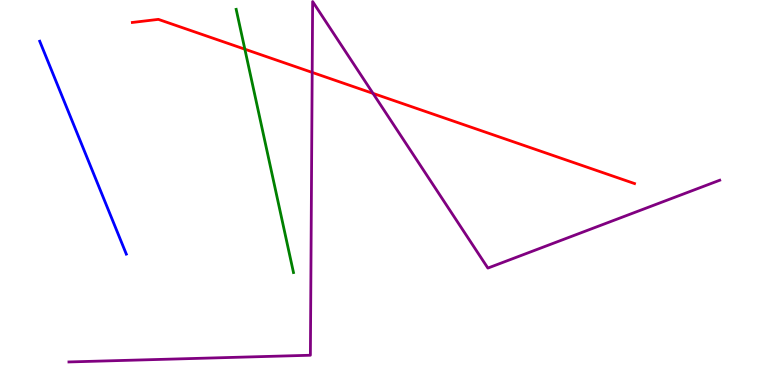[{'lines': ['blue', 'red'], 'intersections': []}, {'lines': ['green', 'red'], 'intersections': [{'x': 3.16, 'y': 8.72}]}, {'lines': ['purple', 'red'], 'intersections': [{'x': 4.03, 'y': 8.12}, {'x': 4.81, 'y': 7.57}]}, {'lines': ['blue', 'green'], 'intersections': []}, {'lines': ['blue', 'purple'], 'intersections': []}, {'lines': ['green', 'purple'], 'intersections': []}]